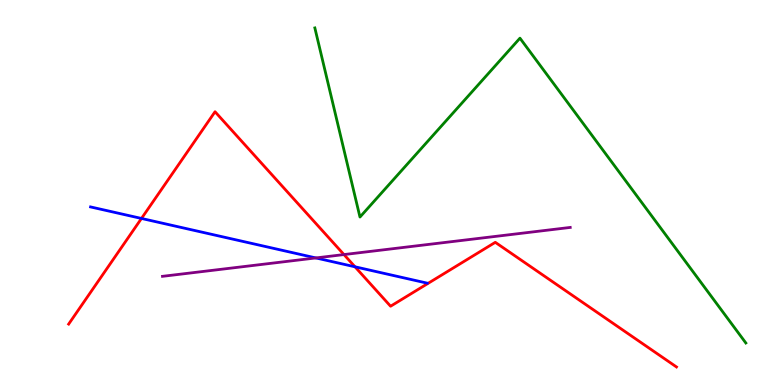[{'lines': ['blue', 'red'], 'intersections': [{'x': 1.83, 'y': 4.33}, {'x': 4.58, 'y': 3.07}]}, {'lines': ['green', 'red'], 'intersections': []}, {'lines': ['purple', 'red'], 'intersections': [{'x': 4.44, 'y': 3.39}]}, {'lines': ['blue', 'green'], 'intersections': []}, {'lines': ['blue', 'purple'], 'intersections': [{'x': 4.08, 'y': 3.3}]}, {'lines': ['green', 'purple'], 'intersections': []}]